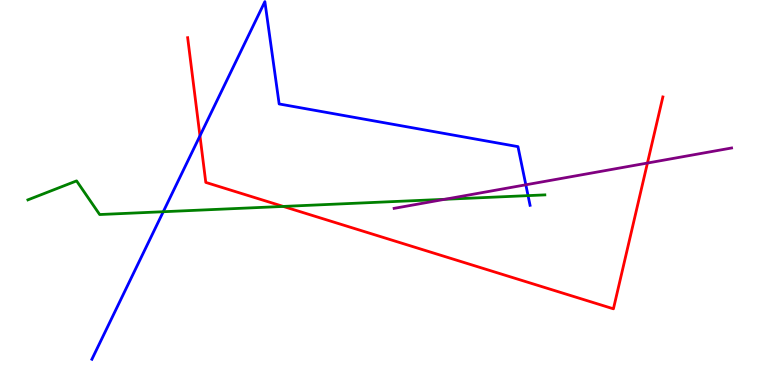[{'lines': ['blue', 'red'], 'intersections': [{'x': 2.58, 'y': 6.47}]}, {'lines': ['green', 'red'], 'intersections': [{'x': 3.65, 'y': 4.64}]}, {'lines': ['purple', 'red'], 'intersections': [{'x': 8.35, 'y': 5.77}]}, {'lines': ['blue', 'green'], 'intersections': [{'x': 2.11, 'y': 4.5}, {'x': 6.81, 'y': 4.92}]}, {'lines': ['blue', 'purple'], 'intersections': [{'x': 6.78, 'y': 5.2}]}, {'lines': ['green', 'purple'], 'intersections': [{'x': 5.74, 'y': 4.82}]}]